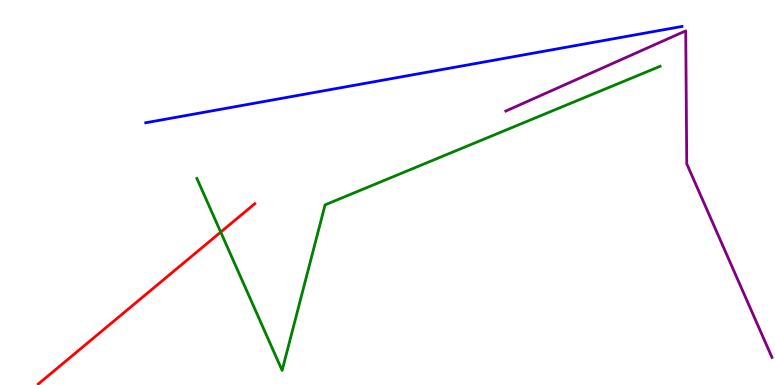[{'lines': ['blue', 'red'], 'intersections': []}, {'lines': ['green', 'red'], 'intersections': [{'x': 2.85, 'y': 3.97}]}, {'lines': ['purple', 'red'], 'intersections': []}, {'lines': ['blue', 'green'], 'intersections': []}, {'lines': ['blue', 'purple'], 'intersections': []}, {'lines': ['green', 'purple'], 'intersections': []}]